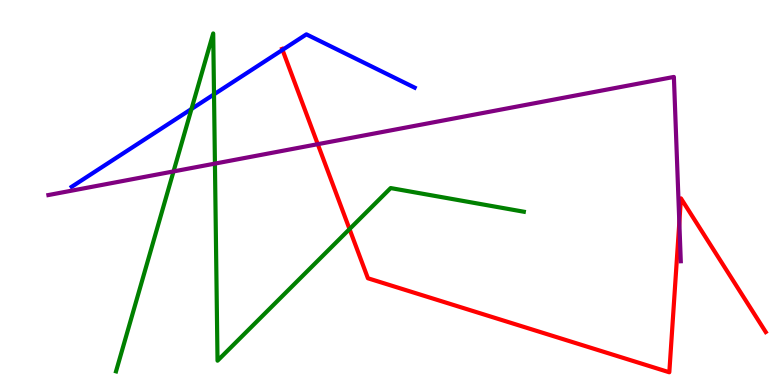[{'lines': ['blue', 'red'], 'intersections': [{'x': 3.65, 'y': 8.7}]}, {'lines': ['green', 'red'], 'intersections': [{'x': 4.51, 'y': 4.05}]}, {'lines': ['purple', 'red'], 'intersections': [{'x': 4.1, 'y': 6.26}, {'x': 8.77, 'y': 4.22}]}, {'lines': ['blue', 'green'], 'intersections': [{'x': 2.47, 'y': 7.17}, {'x': 2.76, 'y': 7.55}]}, {'lines': ['blue', 'purple'], 'intersections': []}, {'lines': ['green', 'purple'], 'intersections': [{'x': 2.24, 'y': 5.55}, {'x': 2.77, 'y': 5.75}]}]